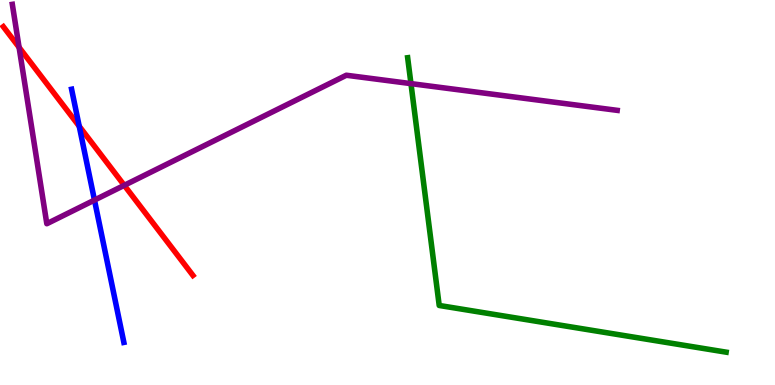[{'lines': ['blue', 'red'], 'intersections': [{'x': 1.02, 'y': 6.72}]}, {'lines': ['green', 'red'], 'intersections': []}, {'lines': ['purple', 'red'], 'intersections': [{'x': 0.246, 'y': 8.77}, {'x': 1.6, 'y': 5.19}]}, {'lines': ['blue', 'green'], 'intersections': []}, {'lines': ['blue', 'purple'], 'intersections': [{'x': 1.22, 'y': 4.8}]}, {'lines': ['green', 'purple'], 'intersections': [{'x': 5.3, 'y': 7.83}]}]